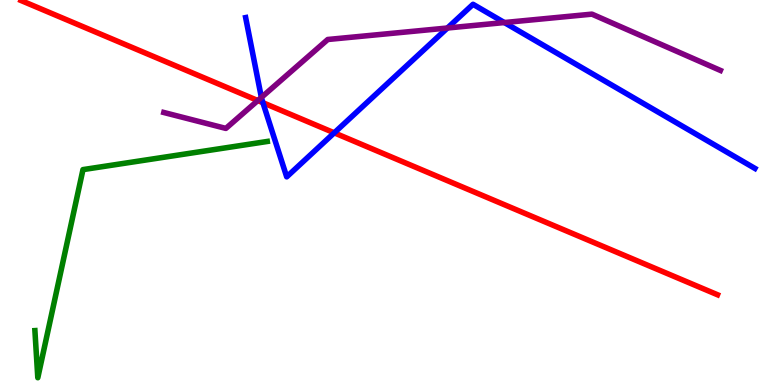[{'lines': ['blue', 'red'], 'intersections': [{'x': 3.39, 'y': 7.33}, {'x': 4.31, 'y': 6.55}]}, {'lines': ['green', 'red'], 'intersections': []}, {'lines': ['purple', 'red'], 'intersections': [{'x': 3.33, 'y': 7.39}]}, {'lines': ['blue', 'green'], 'intersections': []}, {'lines': ['blue', 'purple'], 'intersections': [{'x': 3.37, 'y': 7.47}, {'x': 5.77, 'y': 9.27}, {'x': 6.51, 'y': 9.41}]}, {'lines': ['green', 'purple'], 'intersections': []}]